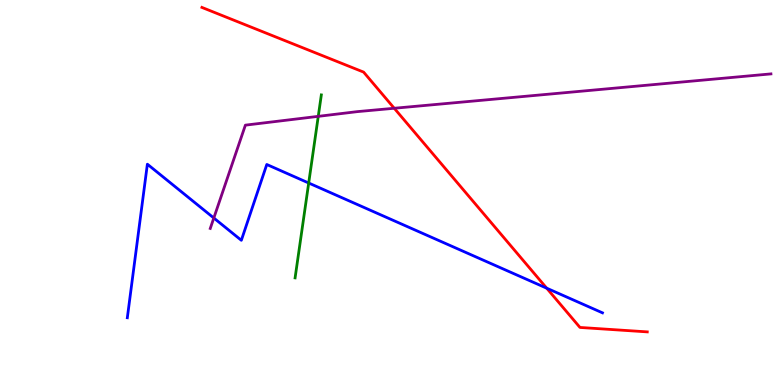[{'lines': ['blue', 'red'], 'intersections': [{'x': 7.05, 'y': 2.51}]}, {'lines': ['green', 'red'], 'intersections': []}, {'lines': ['purple', 'red'], 'intersections': [{'x': 5.09, 'y': 7.19}]}, {'lines': ['blue', 'green'], 'intersections': [{'x': 3.98, 'y': 5.25}]}, {'lines': ['blue', 'purple'], 'intersections': [{'x': 2.76, 'y': 4.34}]}, {'lines': ['green', 'purple'], 'intersections': [{'x': 4.11, 'y': 6.98}]}]